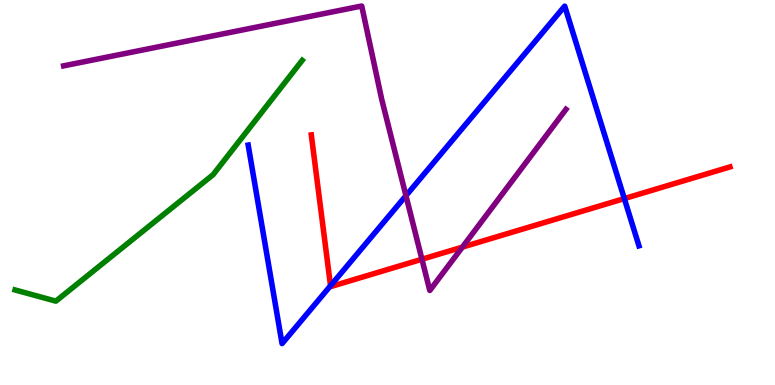[{'lines': ['blue', 'red'], 'intersections': [{'x': 4.26, 'y': 2.58}, {'x': 8.06, 'y': 4.84}]}, {'lines': ['green', 'red'], 'intersections': []}, {'lines': ['purple', 'red'], 'intersections': [{'x': 5.44, 'y': 3.27}, {'x': 5.97, 'y': 3.58}]}, {'lines': ['blue', 'green'], 'intersections': []}, {'lines': ['blue', 'purple'], 'intersections': [{'x': 5.24, 'y': 4.92}]}, {'lines': ['green', 'purple'], 'intersections': []}]